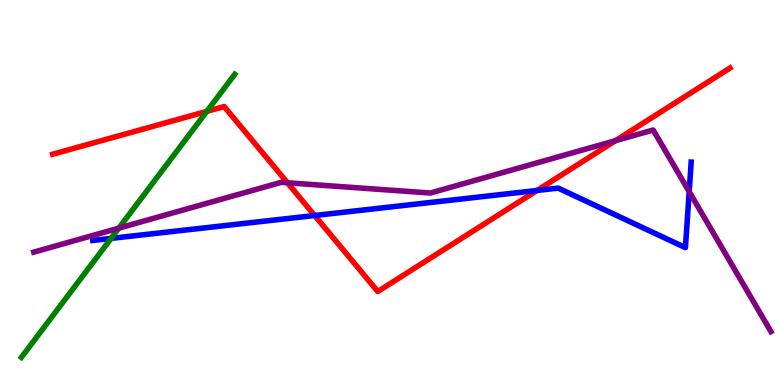[{'lines': ['blue', 'red'], 'intersections': [{'x': 4.06, 'y': 4.4}, {'x': 6.93, 'y': 5.05}]}, {'lines': ['green', 'red'], 'intersections': [{'x': 2.67, 'y': 7.11}]}, {'lines': ['purple', 'red'], 'intersections': [{'x': 3.71, 'y': 5.25}, {'x': 7.94, 'y': 6.35}]}, {'lines': ['blue', 'green'], 'intersections': [{'x': 1.43, 'y': 3.81}]}, {'lines': ['blue', 'purple'], 'intersections': [{'x': 8.89, 'y': 5.02}]}, {'lines': ['green', 'purple'], 'intersections': [{'x': 1.53, 'y': 4.07}]}]